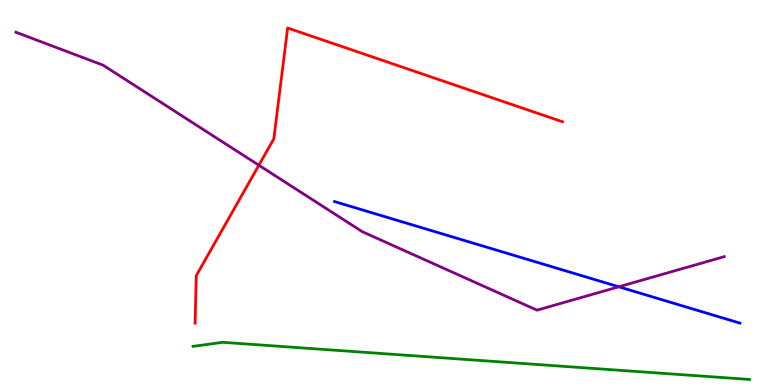[{'lines': ['blue', 'red'], 'intersections': []}, {'lines': ['green', 'red'], 'intersections': []}, {'lines': ['purple', 'red'], 'intersections': [{'x': 3.34, 'y': 5.71}]}, {'lines': ['blue', 'green'], 'intersections': []}, {'lines': ['blue', 'purple'], 'intersections': [{'x': 7.98, 'y': 2.55}]}, {'lines': ['green', 'purple'], 'intersections': []}]